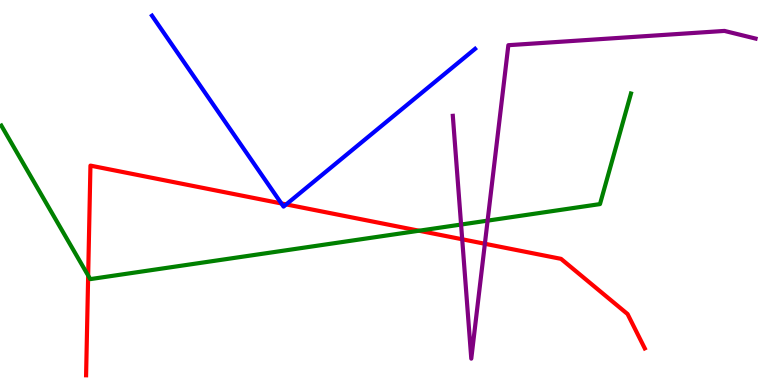[{'lines': ['blue', 'red'], 'intersections': [{'x': 3.63, 'y': 4.72}, {'x': 3.69, 'y': 4.69}]}, {'lines': ['green', 'red'], 'intersections': [{'x': 1.14, 'y': 2.84}, {'x': 5.41, 'y': 4.01}]}, {'lines': ['purple', 'red'], 'intersections': [{'x': 5.96, 'y': 3.79}, {'x': 6.26, 'y': 3.67}]}, {'lines': ['blue', 'green'], 'intersections': []}, {'lines': ['blue', 'purple'], 'intersections': []}, {'lines': ['green', 'purple'], 'intersections': [{'x': 5.95, 'y': 4.17}, {'x': 6.29, 'y': 4.27}]}]